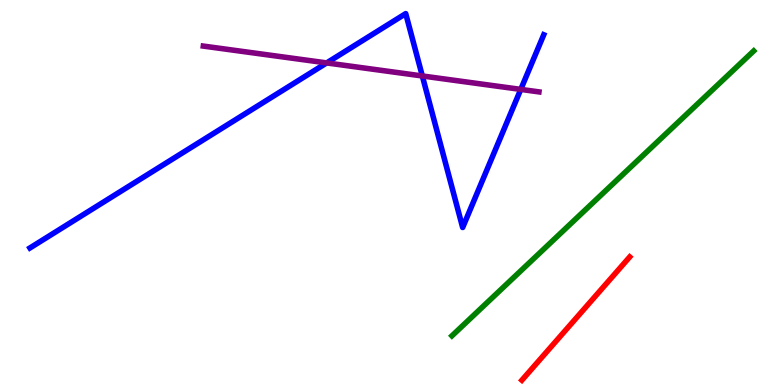[{'lines': ['blue', 'red'], 'intersections': []}, {'lines': ['green', 'red'], 'intersections': []}, {'lines': ['purple', 'red'], 'intersections': []}, {'lines': ['blue', 'green'], 'intersections': []}, {'lines': ['blue', 'purple'], 'intersections': [{'x': 4.22, 'y': 8.37}, {'x': 5.45, 'y': 8.03}, {'x': 6.72, 'y': 7.68}]}, {'lines': ['green', 'purple'], 'intersections': []}]